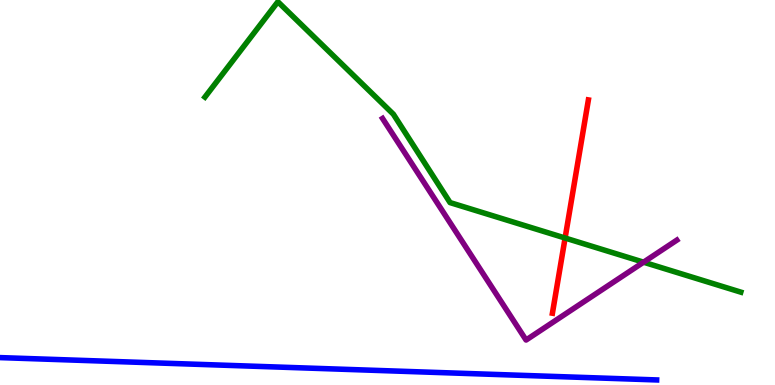[{'lines': ['blue', 'red'], 'intersections': []}, {'lines': ['green', 'red'], 'intersections': [{'x': 7.29, 'y': 3.82}]}, {'lines': ['purple', 'red'], 'intersections': []}, {'lines': ['blue', 'green'], 'intersections': []}, {'lines': ['blue', 'purple'], 'intersections': []}, {'lines': ['green', 'purple'], 'intersections': [{'x': 8.3, 'y': 3.19}]}]